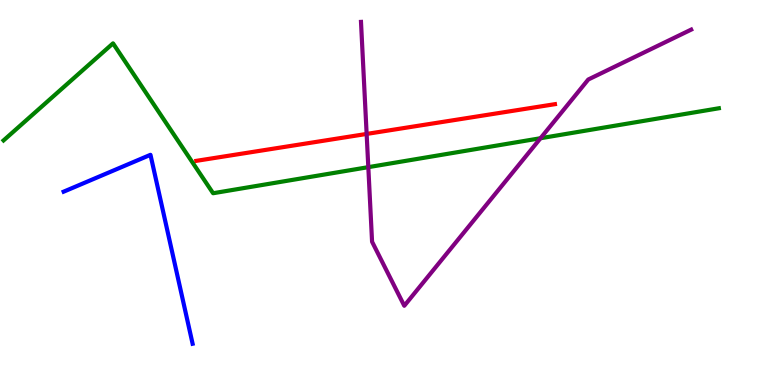[{'lines': ['blue', 'red'], 'intersections': []}, {'lines': ['green', 'red'], 'intersections': []}, {'lines': ['purple', 'red'], 'intersections': [{'x': 4.73, 'y': 6.52}]}, {'lines': ['blue', 'green'], 'intersections': []}, {'lines': ['blue', 'purple'], 'intersections': []}, {'lines': ['green', 'purple'], 'intersections': [{'x': 4.75, 'y': 5.66}, {'x': 6.97, 'y': 6.41}]}]